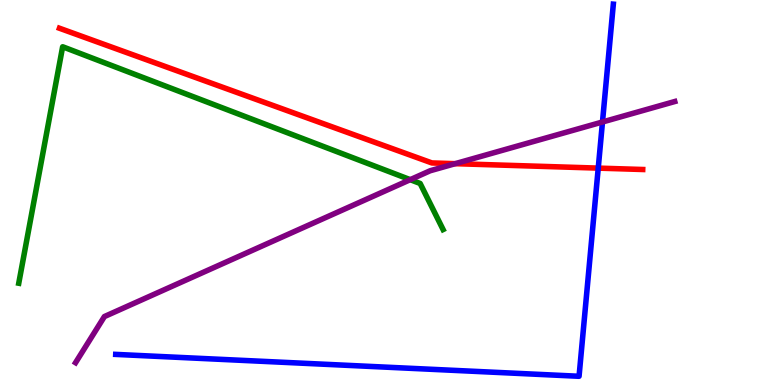[{'lines': ['blue', 'red'], 'intersections': [{'x': 7.72, 'y': 5.63}]}, {'lines': ['green', 'red'], 'intersections': []}, {'lines': ['purple', 'red'], 'intersections': [{'x': 5.87, 'y': 5.75}]}, {'lines': ['blue', 'green'], 'intersections': []}, {'lines': ['blue', 'purple'], 'intersections': [{'x': 7.77, 'y': 6.83}]}, {'lines': ['green', 'purple'], 'intersections': [{'x': 5.29, 'y': 5.33}]}]